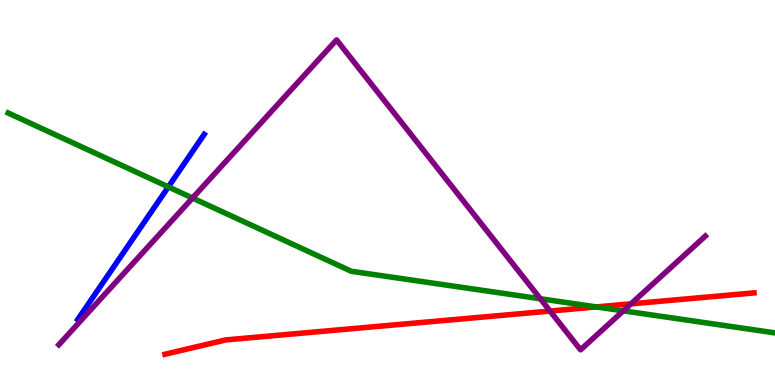[{'lines': ['blue', 'red'], 'intersections': []}, {'lines': ['green', 'red'], 'intersections': [{'x': 7.7, 'y': 2.03}]}, {'lines': ['purple', 'red'], 'intersections': [{'x': 7.1, 'y': 1.92}, {'x': 8.14, 'y': 2.11}]}, {'lines': ['blue', 'green'], 'intersections': [{'x': 2.17, 'y': 5.15}]}, {'lines': ['blue', 'purple'], 'intersections': []}, {'lines': ['green', 'purple'], 'intersections': [{'x': 2.48, 'y': 4.86}, {'x': 6.97, 'y': 2.24}, {'x': 8.04, 'y': 1.93}]}]